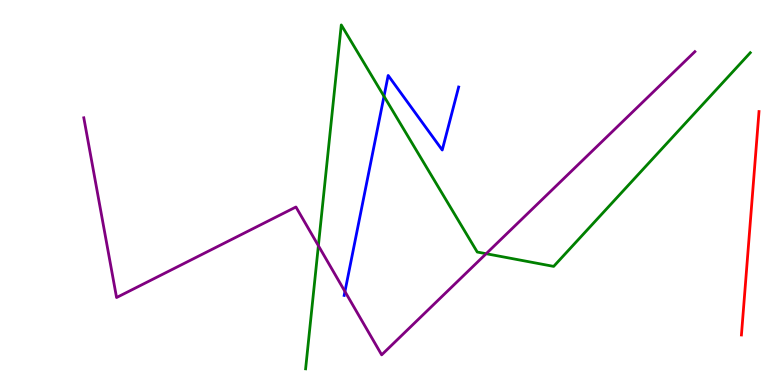[{'lines': ['blue', 'red'], 'intersections': []}, {'lines': ['green', 'red'], 'intersections': []}, {'lines': ['purple', 'red'], 'intersections': []}, {'lines': ['blue', 'green'], 'intersections': [{'x': 4.95, 'y': 7.5}]}, {'lines': ['blue', 'purple'], 'intersections': [{'x': 4.45, 'y': 2.43}]}, {'lines': ['green', 'purple'], 'intersections': [{'x': 4.11, 'y': 3.62}, {'x': 6.27, 'y': 3.41}]}]